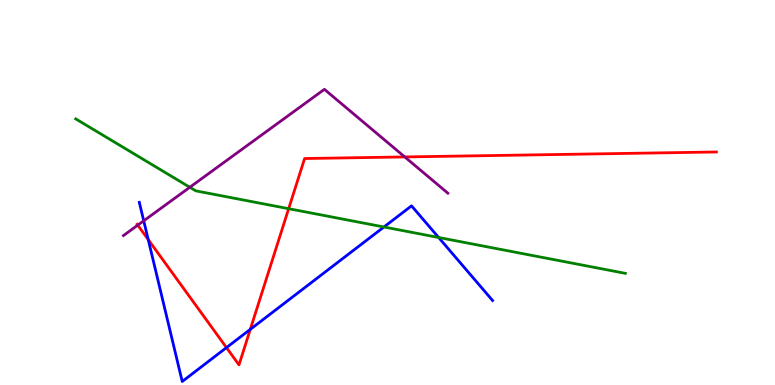[{'lines': ['blue', 'red'], 'intersections': [{'x': 1.91, 'y': 3.78}, {'x': 2.92, 'y': 0.971}, {'x': 3.23, 'y': 1.45}]}, {'lines': ['green', 'red'], 'intersections': [{'x': 3.72, 'y': 4.58}]}, {'lines': ['purple', 'red'], 'intersections': [{'x': 1.78, 'y': 4.15}, {'x': 5.22, 'y': 5.92}]}, {'lines': ['blue', 'green'], 'intersections': [{'x': 4.95, 'y': 4.1}, {'x': 5.66, 'y': 3.83}]}, {'lines': ['blue', 'purple'], 'intersections': [{'x': 1.85, 'y': 4.26}]}, {'lines': ['green', 'purple'], 'intersections': [{'x': 2.45, 'y': 5.14}]}]